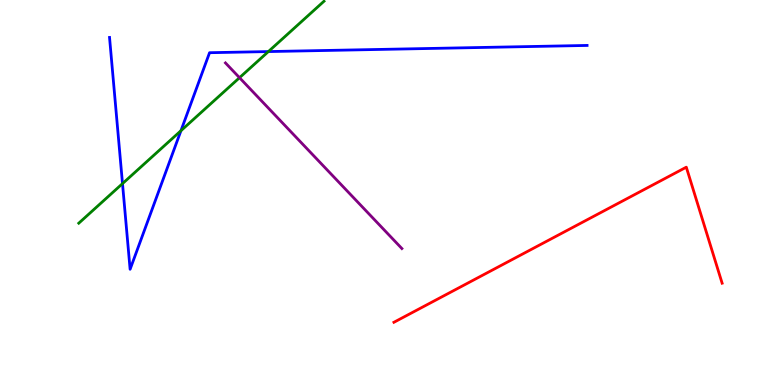[{'lines': ['blue', 'red'], 'intersections': []}, {'lines': ['green', 'red'], 'intersections': []}, {'lines': ['purple', 'red'], 'intersections': []}, {'lines': ['blue', 'green'], 'intersections': [{'x': 1.58, 'y': 5.23}, {'x': 2.33, 'y': 6.6}, {'x': 3.46, 'y': 8.66}]}, {'lines': ['blue', 'purple'], 'intersections': []}, {'lines': ['green', 'purple'], 'intersections': [{'x': 3.09, 'y': 7.98}]}]